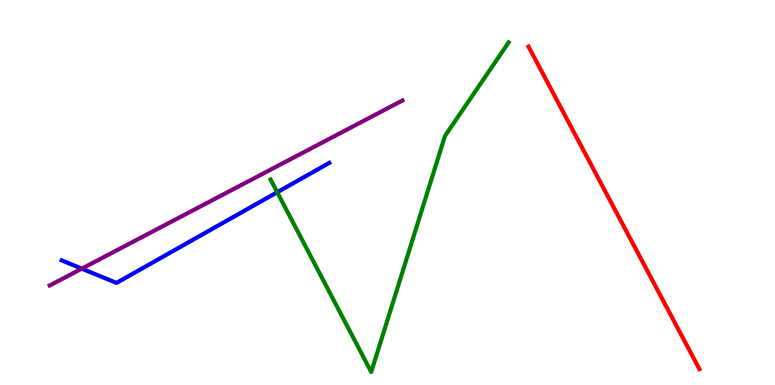[{'lines': ['blue', 'red'], 'intersections': []}, {'lines': ['green', 'red'], 'intersections': []}, {'lines': ['purple', 'red'], 'intersections': []}, {'lines': ['blue', 'green'], 'intersections': [{'x': 3.58, 'y': 5.01}]}, {'lines': ['blue', 'purple'], 'intersections': [{'x': 1.06, 'y': 3.02}]}, {'lines': ['green', 'purple'], 'intersections': []}]